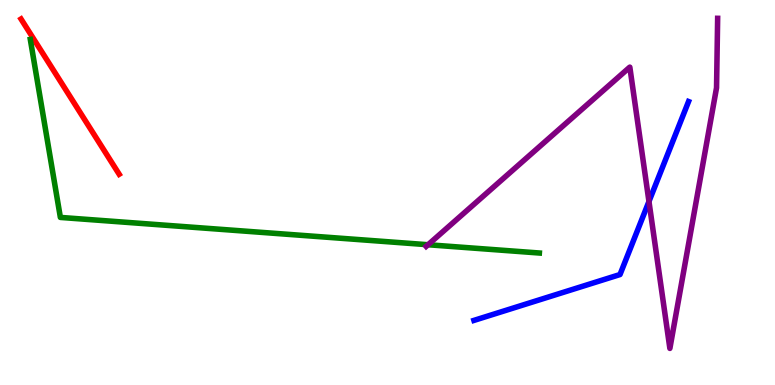[{'lines': ['blue', 'red'], 'intersections': []}, {'lines': ['green', 'red'], 'intersections': []}, {'lines': ['purple', 'red'], 'intersections': []}, {'lines': ['blue', 'green'], 'intersections': []}, {'lines': ['blue', 'purple'], 'intersections': [{'x': 8.37, 'y': 4.77}]}, {'lines': ['green', 'purple'], 'intersections': [{'x': 5.52, 'y': 3.64}]}]